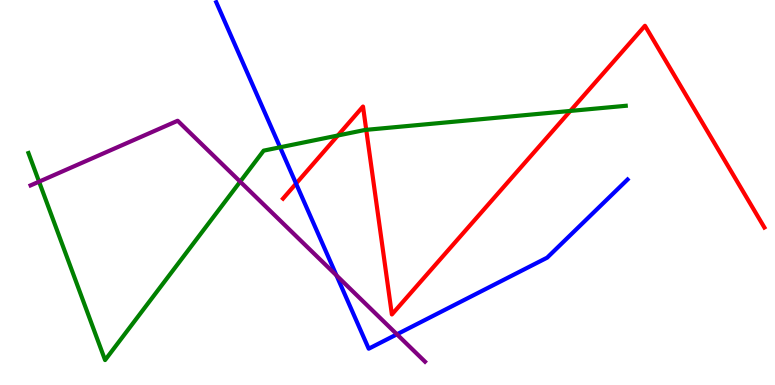[{'lines': ['blue', 'red'], 'intersections': [{'x': 3.82, 'y': 5.23}]}, {'lines': ['green', 'red'], 'intersections': [{'x': 4.36, 'y': 6.48}, {'x': 4.73, 'y': 6.63}, {'x': 7.36, 'y': 7.12}]}, {'lines': ['purple', 'red'], 'intersections': []}, {'lines': ['blue', 'green'], 'intersections': [{'x': 3.61, 'y': 6.17}]}, {'lines': ['blue', 'purple'], 'intersections': [{'x': 4.34, 'y': 2.85}, {'x': 5.12, 'y': 1.32}]}, {'lines': ['green', 'purple'], 'intersections': [{'x': 0.504, 'y': 5.28}, {'x': 3.1, 'y': 5.28}]}]